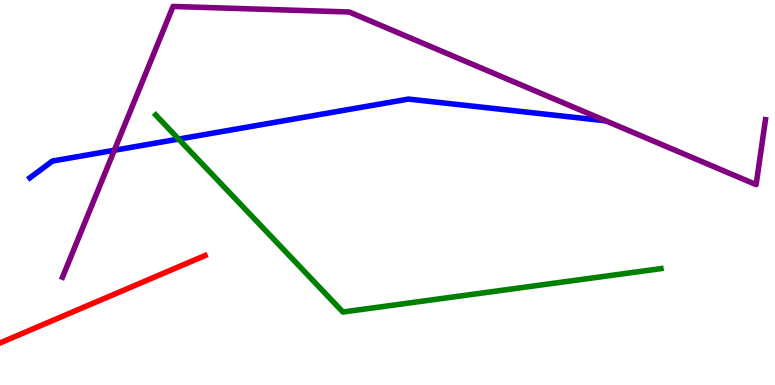[{'lines': ['blue', 'red'], 'intersections': []}, {'lines': ['green', 'red'], 'intersections': []}, {'lines': ['purple', 'red'], 'intersections': []}, {'lines': ['blue', 'green'], 'intersections': [{'x': 2.3, 'y': 6.39}]}, {'lines': ['blue', 'purple'], 'intersections': [{'x': 1.48, 'y': 6.1}]}, {'lines': ['green', 'purple'], 'intersections': []}]